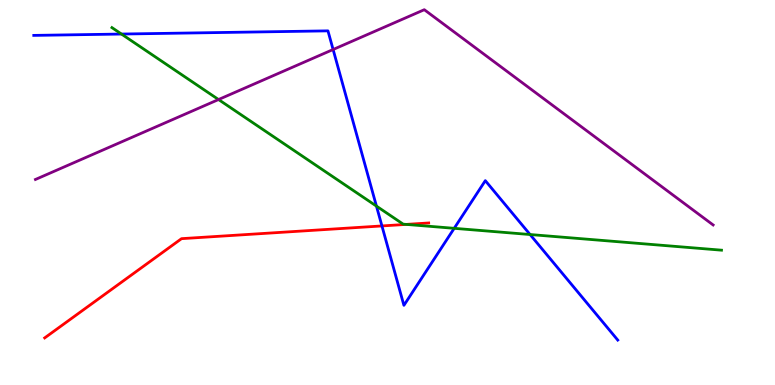[{'lines': ['blue', 'red'], 'intersections': [{'x': 4.93, 'y': 4.13}]}, {'lines': ['green', 'red'], 'intersections': [{'x': 5.24, 'y': 4.17}]}, {'lines': ['purple', 'red'], 'intersections': []}, {'lines': ['blue', 'green'], 'intersections': [{'x': 1.57, 'y': 9.12}, {'x': 4.86, 'y': 4.65}, {'x': 5.86, 'y': 4.07}, {'x': 6.84, 'y': 3.91}]}, {'lines': ['blue', 'purple'], 'intersections': [{'x': 4.3, 'y': 8.71}]}, {'lines': ['green', 'purple'], 'intersections': [{'x': 2.82, 'y': 7.41}]}]